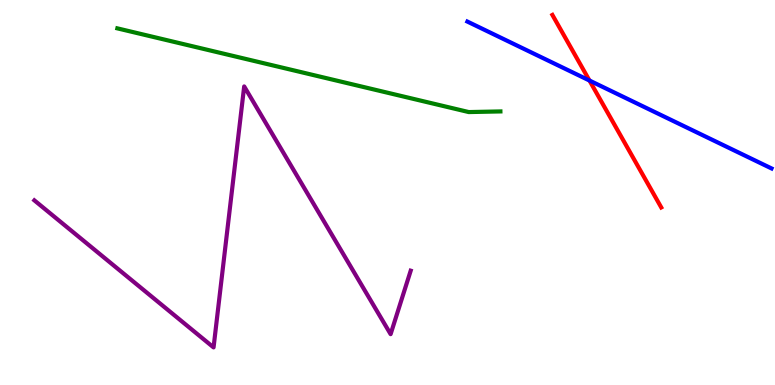[{'lines': ['blue', 'red'], 'intersections': [{'x': 7.61, 'y': 7.91}]}, {'lines': ['green', 'red'], 'intersections': []}, {'lines': ['purple', 'red'], 'intersections': []}, {'lines': ['blue', 'green'], 'intersections': []}, {'lines': ['blue', 'purple'], 'intersections': []}, {'lines': ['green', 'purple'], 'intersections': []}]